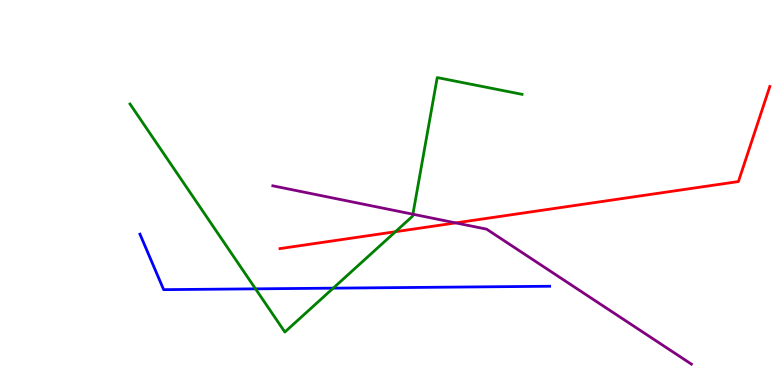[{'lines': ['blue', 'red'], 'intersections': []}, {'lines': ['green', 'red'], 'intersections': [{'x': 5.1, 'y': 3.98}]}, {'lines': ['purple', 'red'], 'intersections': [{'x': 5.88, 'y': 4.21}]}, {'lines': ['blue', 'green'], 'intersections': [{'x': 3.3, 'y': 2.5}, {'x': 4.3, 'y': 2.52}]}, {'lines': ['blue', 'purple'], 'intersections': []}, {'lines': ['green', 'purple'], 'intersections': [{'x': 5.33, 'y': 4.44}]}]